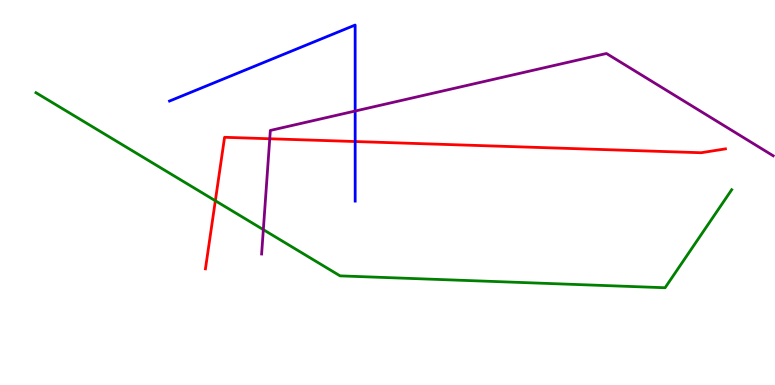[{'lines': ['blue', 'red'], 'intersections': [{'x': 4.58, 'y': 6.32}]}, {'lines': ['green', 'red'], 'intersections': [{'x': 2.78, 'y': 4.79}]}, {'lines': ['purple', 'red'], 'intersections': [{'x': 3.48, 'y': 6.4}]}, {'lines': ['blue', 'green'], 'intersections': []}, {'lines': ['blue', 'purple'], 'intersections': [{'x': 4.58, 'y': 7.12}]}, {'lines': ['green', 'purple'], 'intersections': [{'x': 3.4, 'y': 4.04}]}]